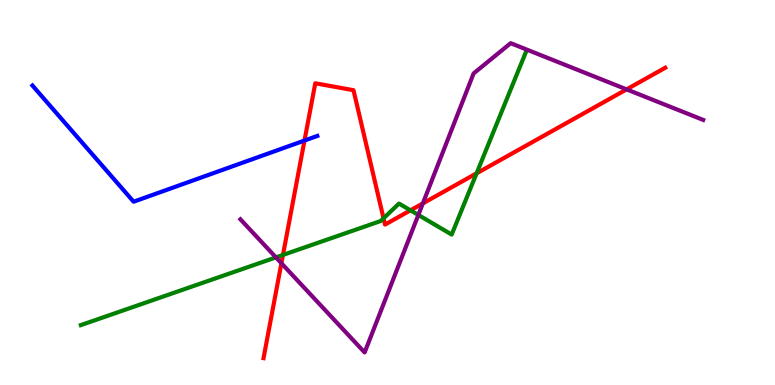[{'lines': ['blue', 'red'], 'intersections': [{'x': 3.93, 'y': 6.35}]}, {'lines': ['green', 'red'], 'intersections': [{'x': 3.65, 'y': 3.38}, {'x': 4.95, 'y': 4.33}, {'x': 5.3, 'y': 4.54}, {'x': 6.15, 'y': 5.5}]}, {'lines': ['purple', 'red'], 'intersections': [{'x': 3.63, 'y': 3.16}, {'x': 5.46, 'y': 4.72}, {'x': 8.08, 'y': 7.68}]}, {'lines': ['blue', 'green'], 'intersections': []}, {'lines': ['blue', 'purple'], 'intersections': []}, {'lines': ['green', 'purple'], 'intersections': [{'x': 3.56, 'y': 3.31}, {'x': 5.4, 'y': 4.42}]}]